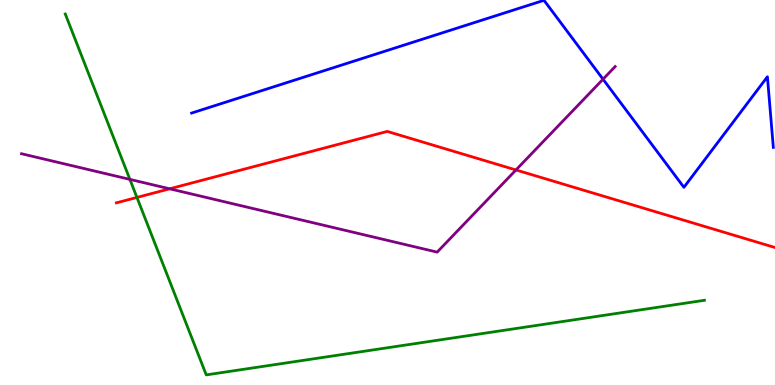[{'lines': ['blue', 'red'], 'intersections': []}, {'lines': ['green', 'red'], 'intersections': [{'x': 1.77, 'y': 4.87}]}, {'lines': ['purple', 'red'], 'intersections': [{'x': 2.19, 'y': 5.1}, {'x': 6.66, 'y': 5.59}]}, {'lines': ['blue', 'green'], 'intersections': []}, {'lines': ['blue', 'purple'], 'intersections': [{'x': 7.78, 'y': 7.94}]}, {'lines': ['green', 'purple'], 'intersections': [{'x': 1.68, 'y': 5.34}]}]